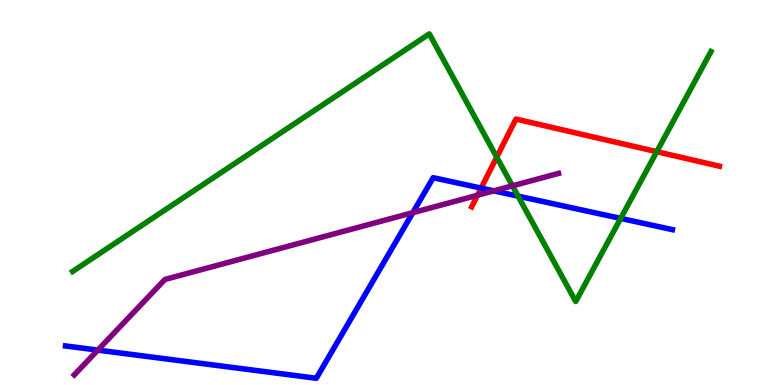[{'lines': ['blue', 'red'], 'intersections': [{'x': 6.21, 'y': 5.11}]}, {'lines': ['green', 'red'], 'intersections': [{'x': 6.41, 'y': 5.92}, {'x': 8.47, 'y': 6.06}]}, {'lines': ['purple', 'red'], 'intersections': [{'x': 6.16, 'y': 4.93}]}, {'lines': ['blue', 'green'], 'intersections': [{'x': 6.68, 'y': 4.91}, {'x': 8.01, 'y': 4.33}]}, {'lines': ['blue', 'purple'], 'intersections': [{'x': 1.26, 'y': 0.906}, {'x': 5.33, 'y': 4.48}, {'x': 6.37, 'y': 5.04}]}, {'lines': ['green', 'purple'], 'intersections': [{'x': 6.61, 'y': 5.17}]}]